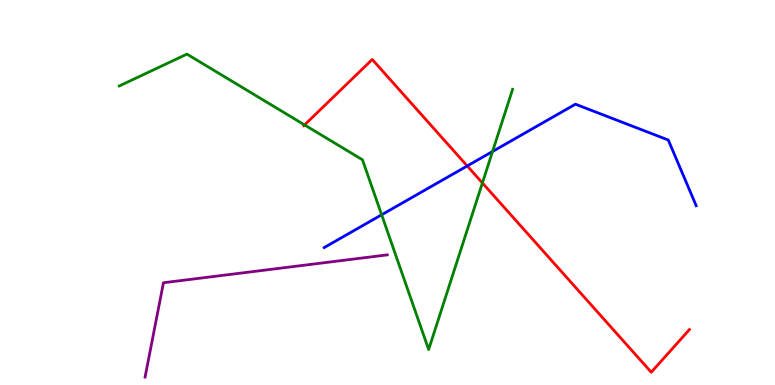[{'lines': ['blue', 'red'], 'intersections': [{'x': 6.03, 'y': 5.69}]}, {'lines': ['green', 'red'], 'intersections': [{'x': 3.93, 'y': 6.76}, {'x': 6.22, 'y': 5.25}]}, {'lines': ['purple', 'red'], 'intersections': []}, {'lines': ['blue', 'green'], 'intersections': [{'x': 4.92, 'y': 4.42}, {'x': 6.36, 'y': 6.06}]}, {'lines': ['blue', 'purple'], 'intersections': []}, {'lines': ['green', 'purple'], 'intersections': []}]